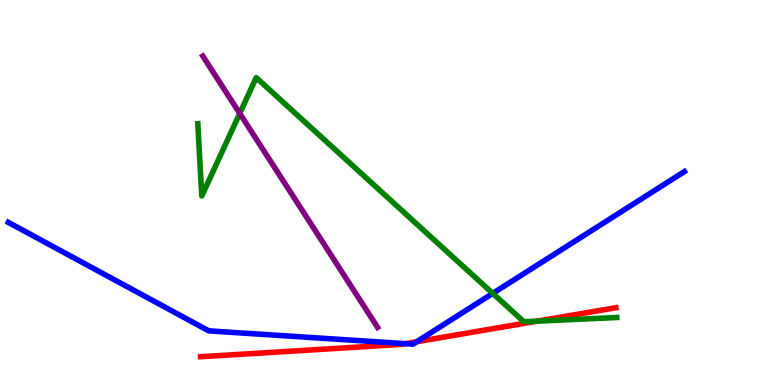[{'lines': ['blue', 'red'], 'intersections': [{'x': 5.23, 'y': 1.07}, {'x': 5.38, 'y': 1.12}]}, {'lines': ['green', 'red'], 'intersections': [{'x': 6.93, 'y': 1.66}]}, {'lines': ['purple', 'red'], 'intersections': []}, {'lines': ['blue', 'green'], 'intersections': [{'x': 6.36, 'y': 2.38}]}, {'lines': ['blue', 'purple'], 'intersections': []}, {'lines': ['green', 'purple'], 'intersections': [{'x': 3.09, 'y': 7.05}]}]